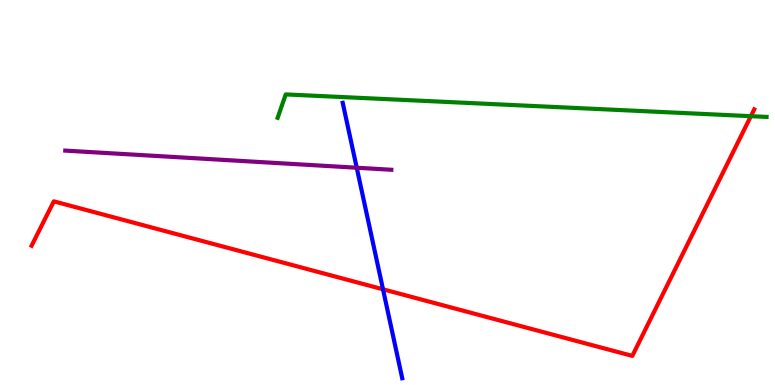[{'lines': ['blue', 'red'], 'intersections': [{'x': 4.94, 'y': 2.49}]}, {'lines': ['green', 'red'], 'intersections': [{'x': 9.69, 'y': 6.98}]}, {'lines': ['purple', 'red'], 'intersections': []}, {'lines': ['blue', 'green'], 'intersections': []}, {'lines': ['blue', 'purple'], 'intersections': [{'x': 4.6, 'y': 5.64}]}, {'lines': ['green', 'purple'], 'intersections': []}]